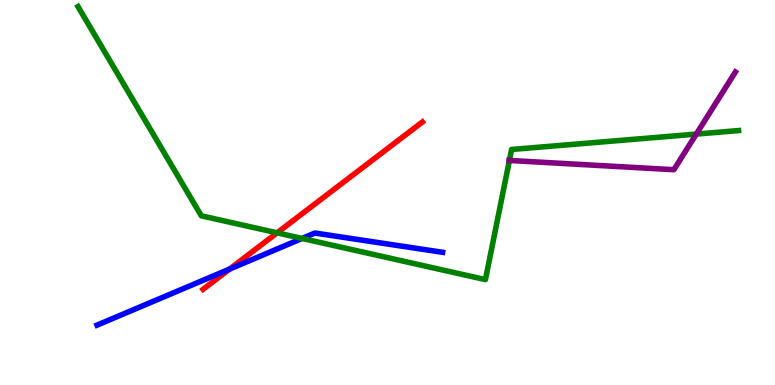[{'lines': ['blue', 'red'], 'intersections': [{'x': 2.96, 'y': 3.01}]}, {'lines': ['green', 'red'], 'intersections': [{'x': 3.58, 'y': 3.95}]}, {'lines': ['purple', 'red'], 'intersections': []}, {'lines': ['blue', 'green'], 'intersections': [{'x': 3.9, 'y': 3.81}]}, {'lines': ['blue', 'purple'], 'intersections': []}, {'lines': ['green', 'purple'], 'intersections': [{'x': 6.57, 'y': 5.83}, {'x': 8.98, 'y': 6.52}]}]